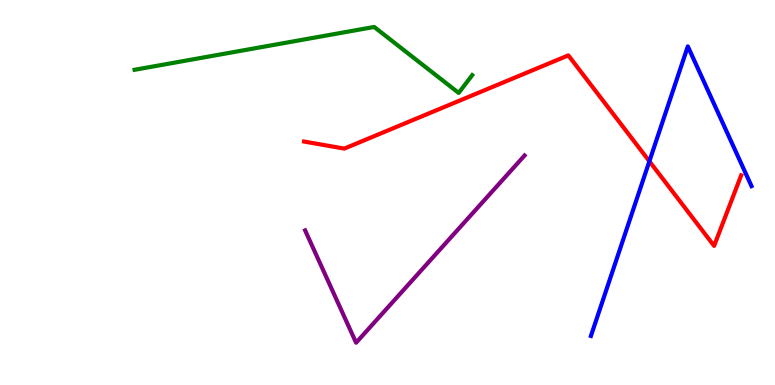[{'lines': ['blue', 'red'], 'intersections': [{'x': 8.38, 'y': 5.81}]}, {'lines': ['green', 'red'], 'intersections': []}, {'lines': ['purple', 'red'], 'intersections': []}, {'lines': ['blue', 'green'], 'intersections': []}, {'lines': ['blue', 'purple'], 'intersections': []}, {'lines': ['green', 'purple'], 'intersections': []}]